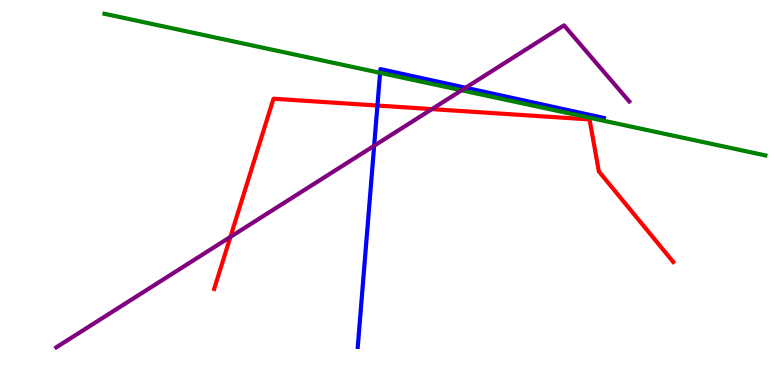[{'lines': ['blue', 'red'], 'intersections': [{'x': 4.87, 'y': 7.26}]}, {'lines': ['green', 'red'], 'intersections': []}, {'lines': ['purple', 'red'], 'intersections': [{'x': 2.97, 'y': 3.85}, {'x': 5.57, 'y': 7.17}]}, {'lines': ['blue', 'green'], 'intersections': [{'x': 4.9, 'y': 8.11}]}, {'lines': ['blue', 'purple'], 'intersections': [{'x': 4.83, 'y': 6.21}, {'x': 6.01, 'y': 7.72}]}, {'lines': ['green', 'purple'], 'intersections': [{'x': 5.96, 'y': 7.65}]}]